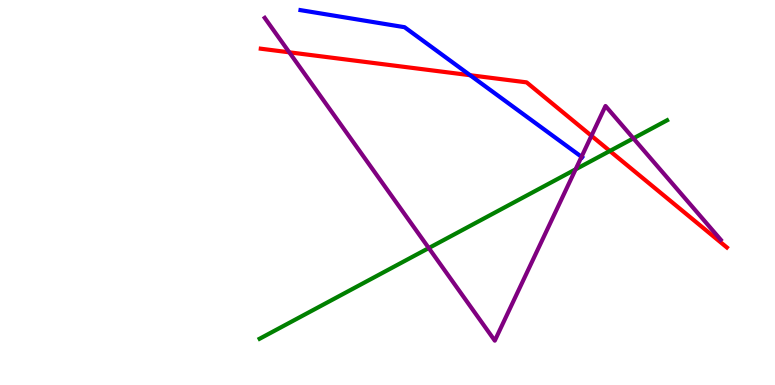[{'lines': ['blue', 'red'], 'intersections': [{'x': 6.07, 'y': 8.05}]}, {'lines': ['green', 'red'], 'intersections': [{'x': 7.87, 'y': 6.08}]}, {'lines': ['purple', 'red'], 'intersections': [{'x': 3.73, 'y': 8.64}, {'x': 7.63, 'y': 6.47}]}, {'lines': ['blue', 'green'], 'intersections': []}, {'lines': ['blue', 'purple'], 'intersections': [{'x': 7.5, 'y': 5.93}]}, {'lines': ['green', 'purple'], 'intersections': [{'x': 5.53, 'y': 3.56}, {'x': 7.43, 'y': 5.6}, {'x': 8.17, 'y': 6.41}]}]